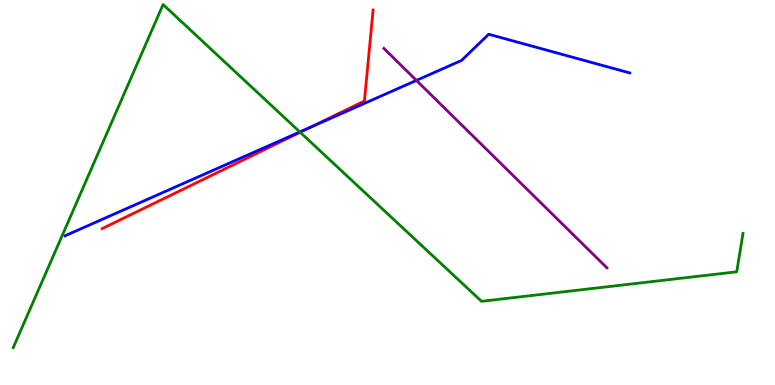[{'lines': ['blue', 'red'], 'intersections': [{'x': 4.0, 'y': 6.69}]}, {'lines': ['green', 'red'], 'intersections': [{'x': 3.87, 'y': 6.56}]}, {'lines': ['purple', 'red'], 'intersections': []}, {'lines': ['blue', 'green'], 'intersections': [{'x': 3.87, 'y': 6.57}]}, {'lines': ['blue', 'purple'], 'intersections': [{'x': 5.37, 'y': 7.91}]}, {'lines': ['green', 'purple'], 'intersections': []}]